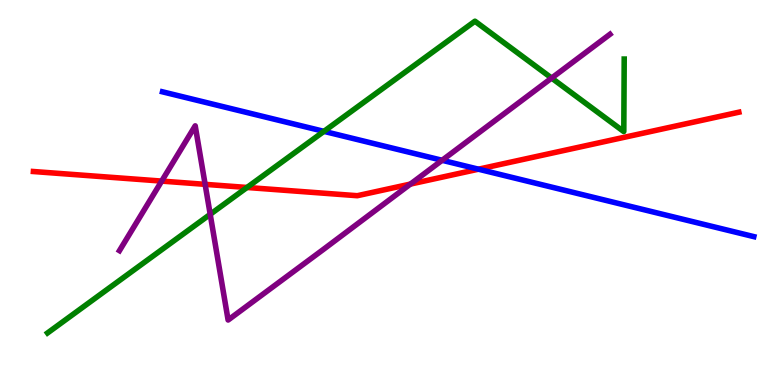[{'lines': ['blue', 'red'], 'intersections': [{'x': 6.17, 'y': 5.61}]}, {'lines': ['green', 'red'], 'intersections': [{'x': 3.19, 'y': 5.13}]}, {'lines': ['purple', 'red'], 'intersections': [{'x': 2.09, 'y': 5.3}, {'x': 2.65, 'y': 5.21}, {'x': 5.3, 'y': 5.22}]}, {'lines': ['blue', 'green'], 'intersections': [{'x': 4.18, 'y': 6.59}]}, {'lines': ['blue', 'purple'], 'intersections': [{'x': 5.7, 'y': 5.84}]}, {'lines': ['green', 'purple'], 'intersections': [{'x': 2.71, 'y': 4.43}, {'x': 7.12, 'y': 7.97}]}]